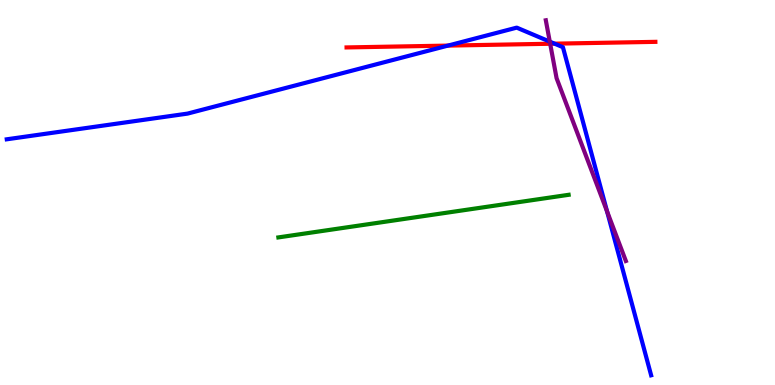[{'lines': ['blue', 'red'], 'intersections': [{'x': 5.78, 'y': 8.82}, {'x': 7.16, 'y': 8.87}]}, {'lines': ['green', 'red'], 'intersections': []}, {'lines': ['purple', 'red'], 'intersections': [{'x': 7.1, 'y': 8.86}]}, {'lines': ['blue', 'green'], 'intersections': []}, {'lines': ['blue', 'purple'], 'intersections': [{'x': 7.09, 'y': 8.92}, {'x': 7.83, 'y': 4.51}]}, {'lines': ['green', 'purple'], 'intersections': []}]